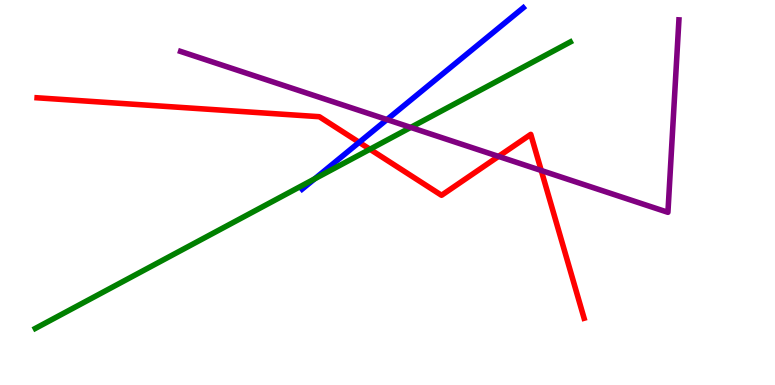[{'lines': ['blue', 'red'], 'intersections': [{'x': 4.63, 'y': 6.3}]}, {'lines': ['green', 'red'], 'intersections': [{'x': 4.77, 'y': 6.12}]}, {'lines': ['purple', 'red'], 'intersections': [{'x': 6.43, 'y': 5.94}, {'x': 6.98, 'y': 5.57}]}, {'lines': ['blue', 'green'], 'intersections': [{'x': 4.06, 'y': 5.35}]}, {'lines': ['blue', 'purple'], 'intersections': [{'x': 4.99, 'y': 6.89}]}, {'lines': ['green', 'purple'], 'intersections': [{'x': 5.3, 'y': 6.69}]}]